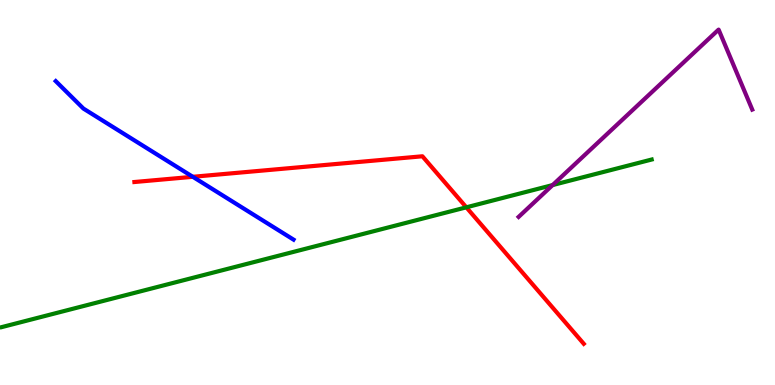[{'lines': ['blue', 'red'], 'intersections': [{'x': 2.49, 'y': 5.41}]}, {'lines': ['green', 'red'], 'intersections': [{'x': 6.02, 'y': 4.62}]}, {'lines': ['purple', 'red'], 'intersections': []}, {'lines': ['blue', 'green'], 'intersections': []}, {'lines': ['blue', 'purple'], 'intersections': []}, {'lines': ['green', 'purple'], 'intersections': [{'x': 7.13, 'y': 5.19}]}]